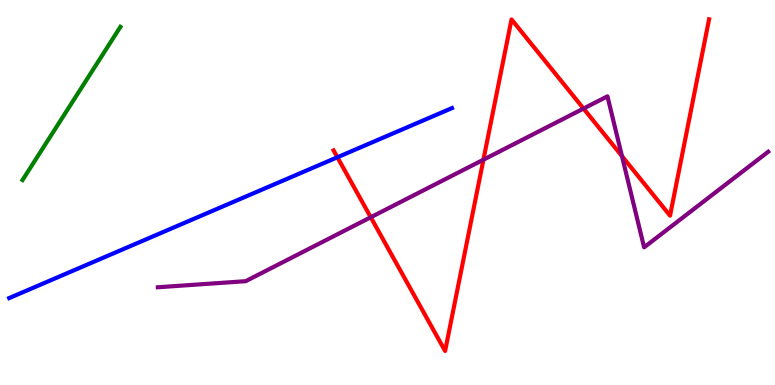[{'lines': ['blue', 'red'], 'intersections': [{'x': 4.35, 'y': 5.92}]}, {'lines': ['green', 'red'], 'intersections': []}, {'lines': ['purple', 'red'], 'intersections': [{'x': 4.78, 'y': 4.36}, {'x': 6.24, 'y': 5.85}, {'x': 7.53, 'y': 7.18}, {'x': 8.03, 'y': 5.94}]}, {'lines': ['blue', 'green'], 'intersections': []}, {'lines': ['blue', 'purple'], 'intersections': []}, {'lines': ['green', 'purple'], 'intersections': []}]